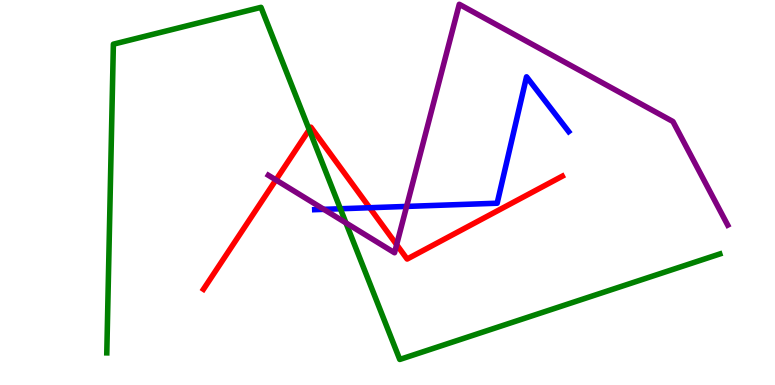[{'lines': ['blue', 'red'], 'intersections': [{'x': 4.77, 'y': 4.6}]}, {'lines': ['green', 'red'], 'intersections': [{'x': 3.99, 'y': 6.63}]}, {'lines': ['purple', 'red'], 'intersections': [{'x': 3.56, 'y': 5.33}, {'x': 5.12, 'y': 3.64}]}, {'lines': ['blue', 'green'], 'intersections': [{'x': 4.39, 'y': 4.58}]}, {'lines': ['blue', 'purple'], 'intersections': [{'x': 4.18, 'y': 4.56}, {'x': 5.25, 'y': 4.64}]}, {'lines': ['green', 'purple'], 'intersections': [{'x': 4.46, 'y': 4.21}]}]